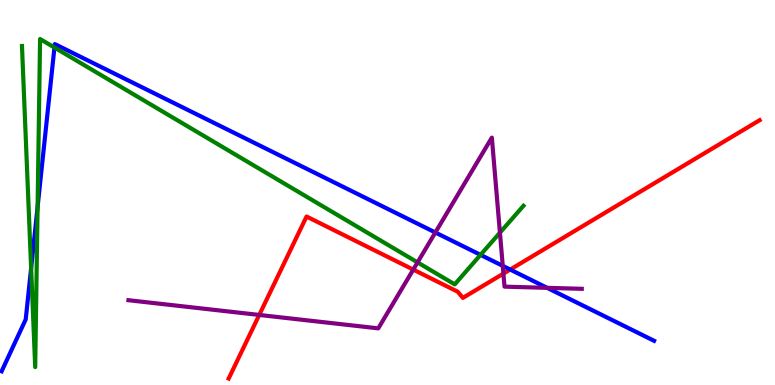[{'lines': ['blue', 'red'], 'intersections': [{'x': 6.58, 'y': 3.0}]}, {'lines': ['green', 'red'], 'intersections': []}, {'lines': ['purple', 'red'], 'intersections': [{'x': 3.35, 'y': 1.82}, {'x': 5.33, 'y': 3.0}, {'x': 6.5, 'y': 2.89}]}, {'lines': ['blue', 'green'], 'intersections': [{'x': 0.402, 'y': 3.03}, {'x': 0.485, 'y': 4.62}, {'x': 0.703, 'y': 8.77}, {'x': 6.2, 'y': 3.38}]}, {'lines': ['blue', 'purple'], 'intersections': [{'x': 5.62, 'y': 3.96}, {'x': 6.49, 'y': 3.09}, {'x': 7.06, 'y': 2.52}]}, {'lines': ['green', 'purple'], 'intersections': [{'x': 5.39, 'y': 3.18}, {'x': 6.45, 'y': 3.96}]}]